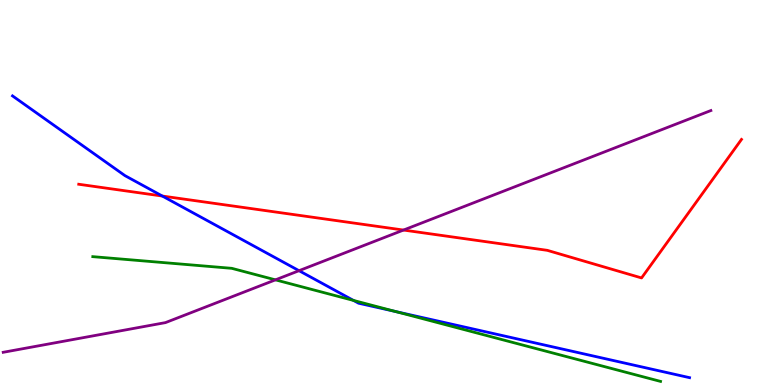[{'lines': ['blue', 'red'], 'intersections': [{'x': 2.09, 'y': 4.91}]}, {'lines': ['green', 'red'], 'intersections': []}, {'lines': ['purple', 'red'], 'intersections': [{'x': 5.21, 'y': 4.02}]}, {'lines': ['blue', 'green'], 'intersections': [{'x': 4.56, 'y': 2.2}, {'x': 5.11, 'y': 1.91}]}, {'lines': ['blue', 'purple'], 'intersections': [{'x': 3.86, 'y': 2.97}]}, {'lines': ['green', 'purple'], 'intersections': [{'x': 3.55, 'y': 2.73}]}]